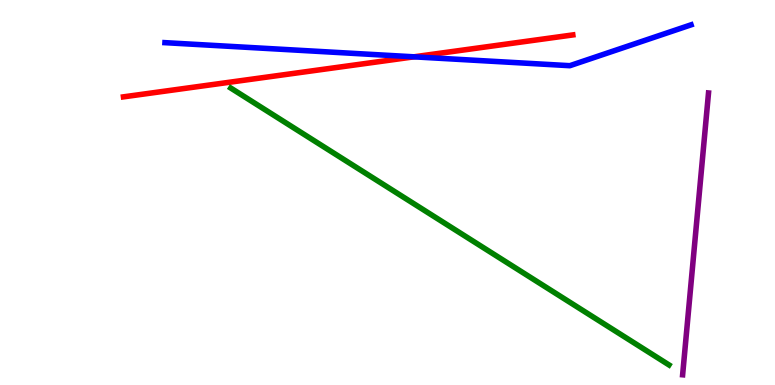[{'lines': ['blue', 'red'], 'intersections': [{'x': 5.34, 'y': 8.52}]}, {'lines': ['green', 'red'], 'intersections': []}, {'lines': ['purple', 'red'], 'intersections': []}, {'lines': ['blue', 'green'], 'intersections': []}, {'lines': ['blue', 'purple'], 'intersections': []}, {'lines': ['green', 'purple'], 'intersections': []}]